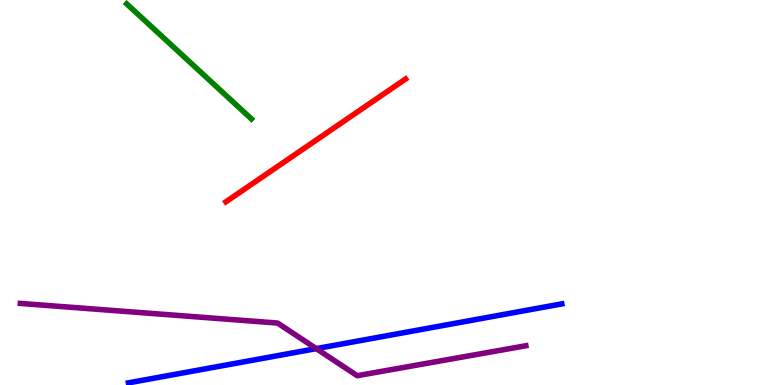[{'lines': ['blue', 'red'], 'intersections': []}, {'lines': ['green', 'red'], 'intersections': []}, {'lines': ['purple', 'red'], 'intersections': []}, {'lines': ['blue', 'green'], 'intersections': []}, {'lines': ['blue', 'purple'], 'intersections': [{'x': 4.08, 'y': 0.945}]}, {'lines': ['green', 'purple'], 'intersections': []}]